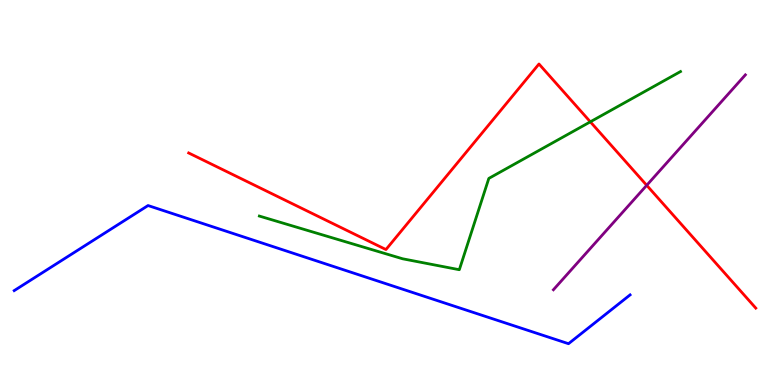[{'lines': ['blue', 'red'], 'intersections': []}, {'lines': ['green', 'red'], 'intersections': [{'x': 7.62, 'y': 6.84}]}, {'lines': ['purple', 'red'], 'intersections': [{'x': 8.34, 'y': 5.19}]}, {'lines': ['blue', 'green'], 'intersections': []}, {'lines': ['blue', 'purple'], 'intersections': []}, {'lines': ['green', 'purple'], 'intersections': []}]